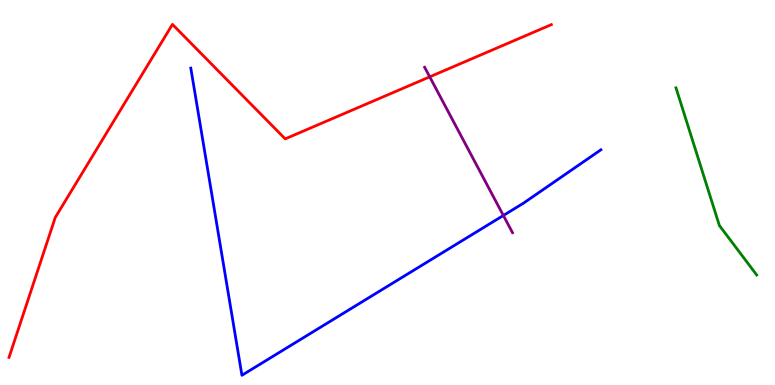[{'lines': ['blue', 'red'], 'intersections': []}, {'lines': ['green', 'red'], 'intersections': []}, {'lines': ['purple', 'red'], 'intersections': [{'x': 5.54, 'y': 8.0}]}, {'lines': ['blue', 'green'], 'intersections': []}, {'lines': ['blue', 'purple'], 'intersections': [{'x': 6.5, 'y': 4.4}]}, {'lines': ['green', 'purple'], 'intersections': []}]